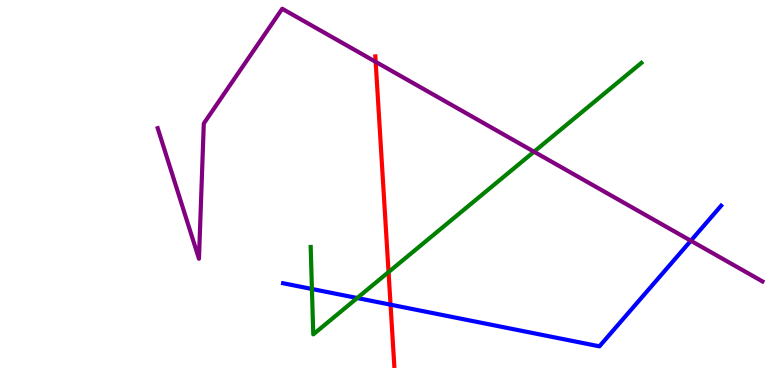[{'lines': ['blue', 'red'], 'intersections': [{'x': 5.04, 'y': 2.09}]}, {'lines': ['green', 'red'], 'intersections': [{'x': 5.01, 'y': 2.93}]}, {'lines': ['purple', 'red'], 'intersections': [{'x': 4.85, 'y': 8.39}]}, {'lines': ['blue', 'green'], 'intersections': [{'x': 4.02, 'y': 2.49}, {'x': 4.61, 'y': 2.26}]}, {'lines': ['blue', 'purple'], 'intersections': [{'x': 8.91, 'y': 3.75}]}, {'lines': ['green', 'purple'], 'intersections': [{'x': 6.89, 'y': 6.06}]}]